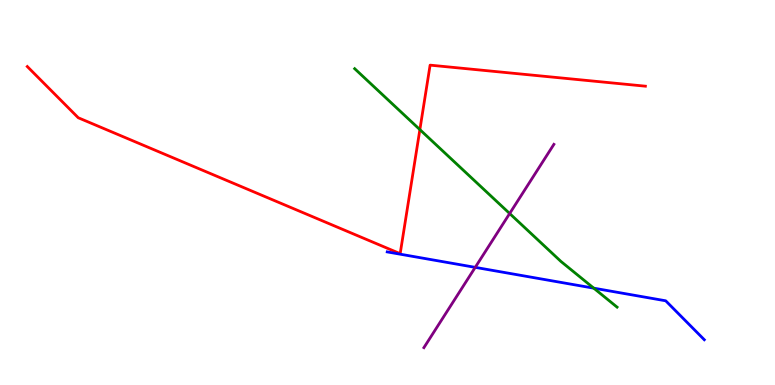[{'lines': ['blue', 'red'], 'intersections': []}, {'lines': ['green', 'red'], 'intersections': [{'x': 5.42, 'y': 6.63}]}, {'lines': ['purple', 'red'], 'intersections': []}, {'lines': ['blue', 'green'], 'intersections': [{'x': 7.66, 'y': 2.52}]}, {'lines': ['blue', 'purple'], 'intersections': [{'x': 6.13, 'y': 3.06}]}, {'lines': ['green', 'purple'], 'intersections': [{'x': 6.58, 'y': 4.45}]}]